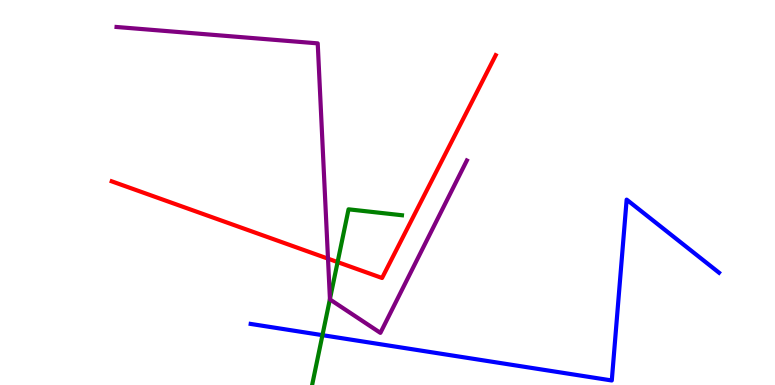[{'lines': ['blue', 'red'], 'intersections': []}, {'lines': ['green', 'red'], 'intersections': [{'x': 4.36, 'y': 3.19}]}, {'lines': ['purple', 'red'], 'intersections': [{'x': 4.23, 'y': 3.28}]}, {'lines': ['blue', 'green'], 'intersections': [{'x': 4.16, 'y': 1.29}]}, {'lines': ['blue', 'purple'], 'intersections': []}, {'lines': ['green', 'purple'], 'intersections': [{'x': 4.26, 'y': 2.23}]}]